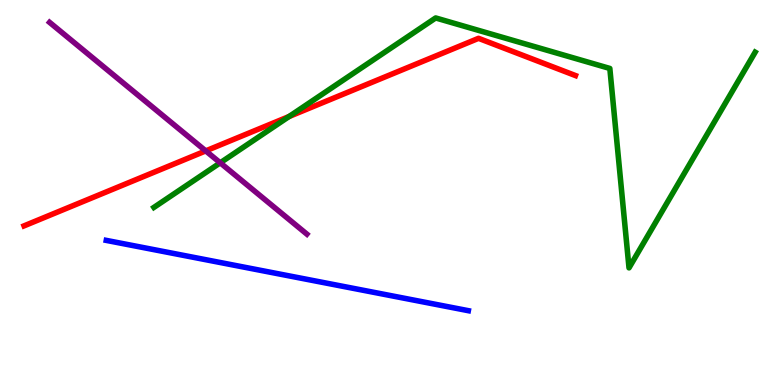[{'lines': ['blue', 'red'], 'intersections': []}, {'lines': ['green', 'red'], 'intersections': [{'x': 3.73, 'y': 6.97}]}, {'lines': ['purple', 'red'], 'intersections': [{'x': 2.65, 'y': 6.08}]}, {'lines': ['blue', 'green'], 'intersections': []}, {'lines': ['blue', 'purple'], 'intersections': []}, {'lines': ['green', 'purple'], 'intersections': [{'x': 2.84, 'y': 5.77}]}]